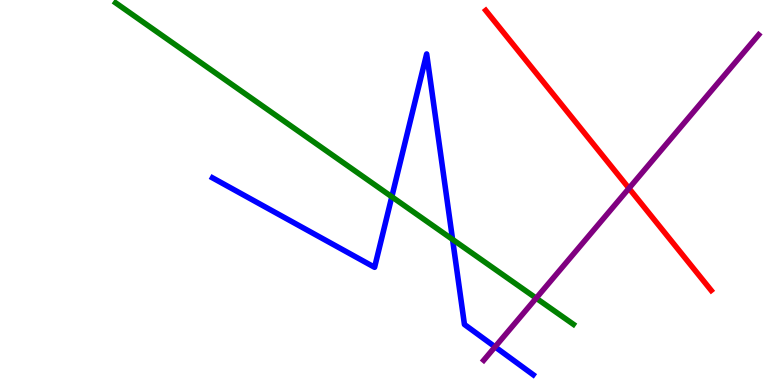[{'lines': ['blue', 'red'], 'intersections': []}, {'lines': ['green', 'red'], 'intersections': []}, {'lines': ['purple', 'red'], 'intersections': [{'x': 8.12, 'y': 5.11}]}, {'lines': ['blue', 'green'], 'intersections': [{'x': 5.06, 'y': 4.89}, {'x': 5.84, 'y': 3.78}]}, {'lines': ['blue', 'purple'], 'intersections': [{'x': 6.39, 'y': 0.991}]}, {'lines': ['green', 'purple'], 'intersections': [{'x': 6.92, 'y': 2.26}]}]